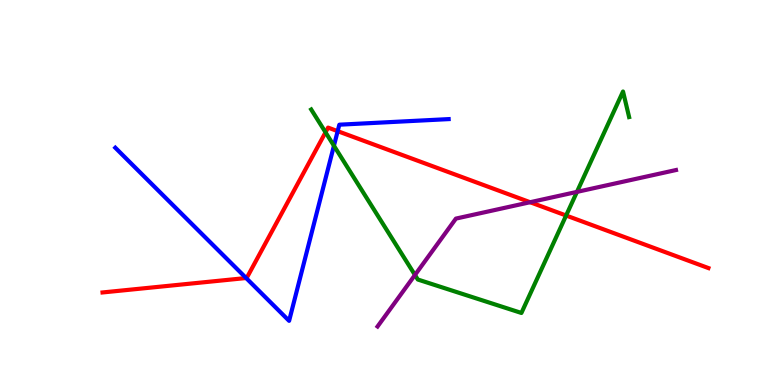[{'lines': ['blue', 'red'], 'intersections': [{'x': 3.18, 'y': 2.78}, {'x': 4.36, 'y': 6.59}]}, {'lines': ['green', 'red'], 'intersections': [{'x': 4.2, 'y': 6.56}, {'x': 7.3, 'y': 4.4}]}, {'lines': ['purple', 'red'], 'intersections': [{'x': 6.84, 'y': 4.75}]}, {'lines': ['blue', 'green'], 'intersections': [{'x': 4.31, 'y': 6.21}]}, {'lines': ['blue', 'purple'], 'intersections': []}, {'lines': ['green', 'purple'], 'intersections': [{'x': 5.35, 'y': 2.86}, {'x': 7.44, 'y': 5.02}]}]